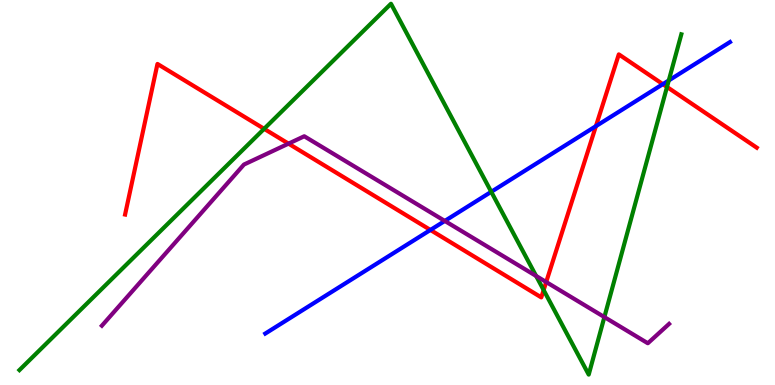[{'lines': ['blue', 'red'], 'intersections': [{'x': 5.55, 'y': 4.03}, {'x': 7.69, 'y': 6.72}, {'x': 8.55, 'y': 7.81}]}, {'lines': ['green', 'red'], 'intersections': [{'x': 3.41, 'y': 6.65}, {'x': 7.01, 'y': 2.47}, {'x': 8.61, 'y': 7.74}]}, {'lines': ['purple', 'red'], 'intersections': [{'x': 3.72, 'y': 6.27}, {'x': 7.05, 'y': 2.67}]}, {'lines': ['blue', 'green'], 'intersections': [{'x': 6.34, 'y': 5.02}, {'x': 8.63, 'y': 7.91}]}, {'lines': ['blue', 'purple'], 'intersections': [{'x': 5.74, 'y': 4.26}]}, {'lines': ['green', 'purple'], 'intersections': [{'x': 6.92, 'y': 2.83}, {'x': 7.8, 'y': 1.76}]}]